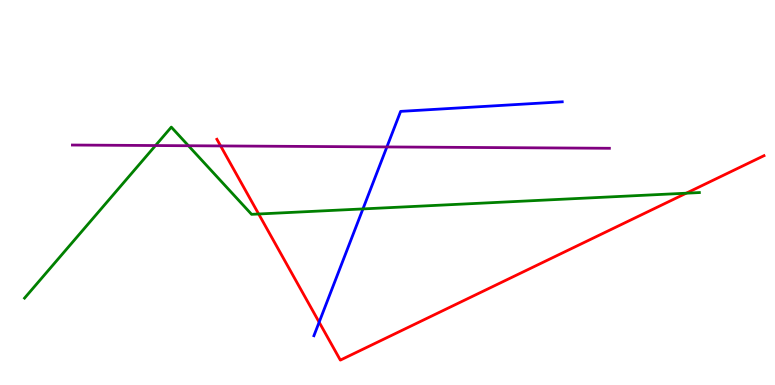[{'lines': ['blue', 'red'], 'intersections': [{'x': 4.12, 'y': 1.63}]}, {'lines': ['green', 'red'], 'intersections': [{'x': 3.34, 'y': 4.44}, {'x': 8.85, 'y': 4.98}]}, {'lines': ['purple', 'red'], 'intersections': [{'x': 2.85, 'y': 6.21}]}, {'lines': ['blue', 'green'], 'intersections': [{'x': 4.68, 'y': 4.57}]}, {'lines': ['blue', 'purple'], 'intersections': [{'x': 4.99, 'y': 6.18}]}, {'lines': ['green', 'purple'], 'intersections': [{'x': 2.01, 'y': 6.22}, {'x': 2.43, 'y': 6.21}]}]